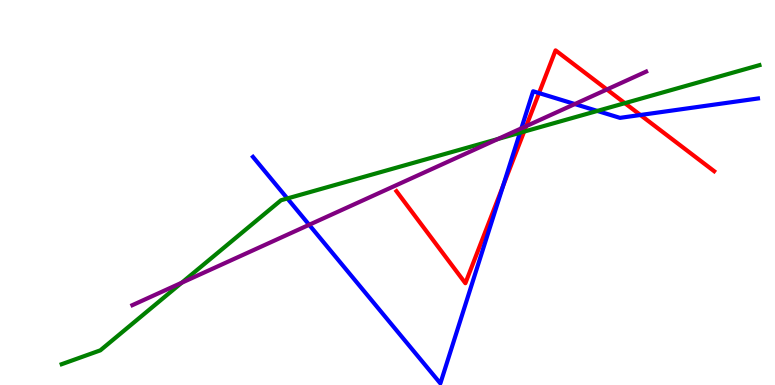[{'lines': ['blue', 'red'], 'intersections': [{'x': 6.49, 'y': 5.18}, {'x': 6.96, 'y': 7.58}, {'x': 8.26, 'y': 7.01}]}, {'lines': ['green', 'red'], 'intersections': [{'x': 6.76, 'y': 6.58}, {'x': 8.06, 'y': 7.32}]}, {'lines': ['purple', 'red'], 'intersections': [{'x': 6.79, 'y': 6.72}, {'x': 7.83, 'y': 7.68}]}, {'lines': ['blue', 'green'], 'intersections': [{'x': 3.71, 'y': 4.85}, {'x': 6.71, 'y': 6.55}, {'x': 7.71, 'y': 7.12}]}, {'lines': ['blue', 'purple'], 'intersections': [{'x': 3.99, 'y': 4.16}, {'x': 6.73, 'y': 6.67}, {'x': 7.42, 'y': 7.3}]}, {'lines': ['green', 'purple'], 'intersections': [{'x': 2.34, 'y': 2.66}, {'x': 6.42, 'y': 6.39}]}]